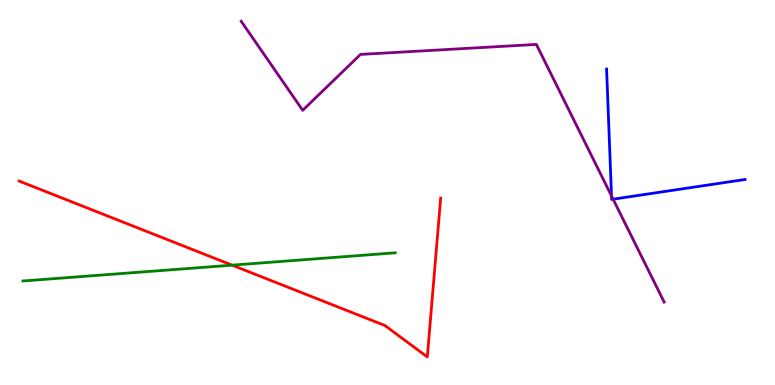[{'lines': ['blue', 'red'], 'intersections': []}, {'lines': ['green', 'red'], 'intersections': [{'x': 2.99, 'y': 3.11}]}, {'lines': ['purple', 'red'], 'intersections': []}, {'lines': ['blue', 'green'], 'intersections': []}, {'lines': ['blue', 'purple'], 'intersections': [{'x': 7.89, 'y': 4.91}, {'x': 7.91, 'y': 4.83}]}, {'lines': ['green', 'purple'], 'intersections': []}]